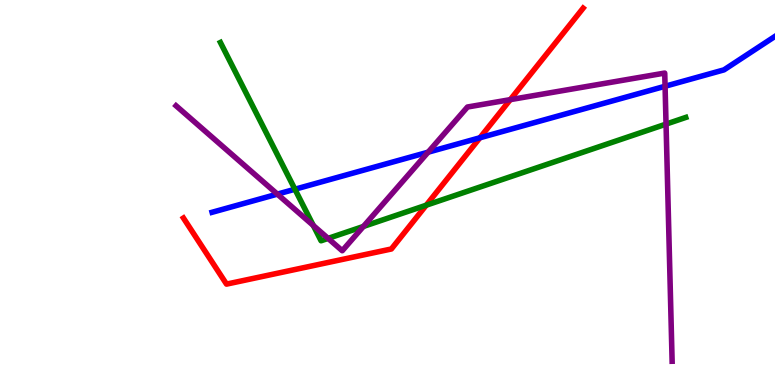[{'lines': ['blue', 'red'], 'intersections': [{'x': 6.19, 'y': 6.42}]}, {'lines': ['green', 'red'], 'intersections': [{'x': 5.5, 'y': 4.67}]}, {'lines': ['purple', 'red'], 'intersections': [{'x': 6.58, 'y': 7.41}]}, {'lines': ['blue', 'green'], 'intersections': [{'x': 3.81, 'y': 5.08}]}, {'lines': ['blue', 'purple'], 'intersections': [{'x': 3.58, 'y': 4.96}, {'x': 5.52, 'y': 6.05}, {'x': 8.58, 'y': 7.76}]}, {'lines': ['green', 'purple'], 'intersections': [{'x': 4.04, 'y': 4.14}, {'x': 4.23, 'y': 3.81}, {'x': 4.69, 'y': 4.12}, {'x': 8.59, 'y': 6.78}]}]